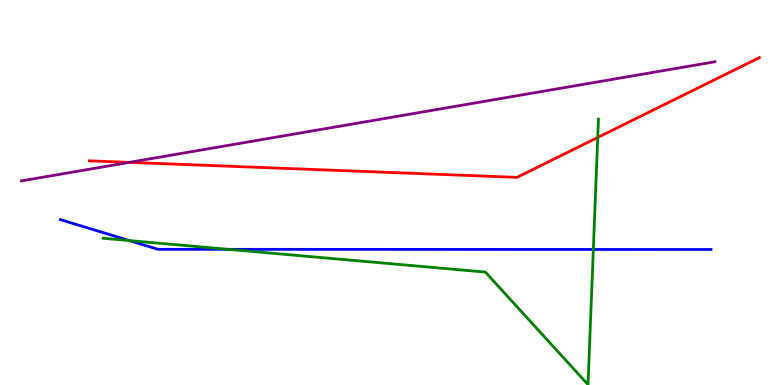[{'lines': ['blue', 'red'], 'intersections': []}, {'lines': ['green', 'red'], 'intersections': [{'x': 7.71, 'y': 6.43}]}, {'lines': ['purple', 'red'], 'intersections': [{'x': 1.67, 'y': 5.78}]}, {'lines': ['blue', 'green'], 'intersections': [{'x': 1.67, 'y': 3.75}, {'x': 2.95, 'y': 3.52}, {'x': 7.66, 'y': 3.52}]}, {'lines': ['blue', 'purple'], 'intersections': []}, {'lines': ['green', 'purple'], 'intersections': []}]